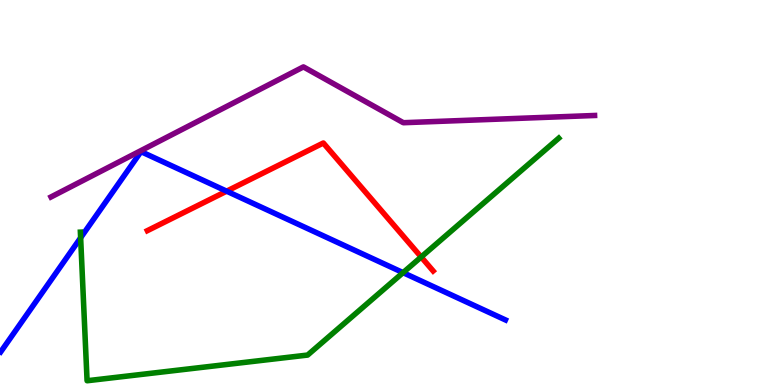[{'lines': ['blue', 'red'], 'intersections': [{'x': 2.92, 'y': 5.03}]}, {'lines': ['green', 'red'], 'intersections': [{'x': 5.43, 'y': 3.32}]}, {'lines': ['purple', 'red'], 'intersections': []}, {'lines': ['blue', 'green'], 'intersections': [{'x': 1.04, 'y': 3.82}, {'x': 5.2, 'y': 2.92}]}, {'lines': ['blue', 'purple'], 'intersections': []}, {'lines': ['green', 'purple'], 'intersections': []}]